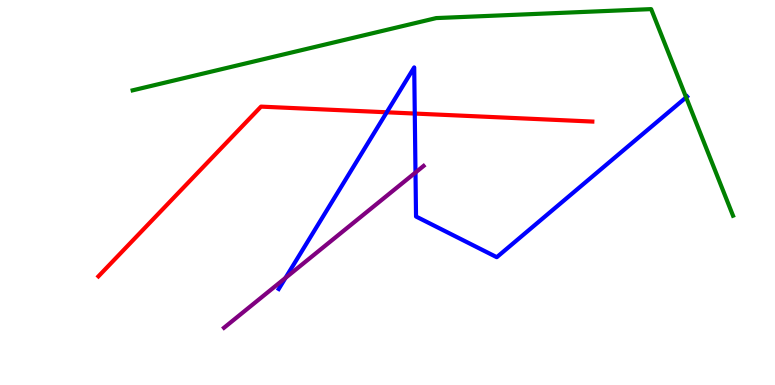[{'lines': ['blue', 'red'], 'intersections': [{'x': 4.99, 'y': 7.08}, {'x': 5.35, 'y': 7.05}]}, {'lines': ['green', 'red'], 'intersections': []}, {'lines': ['purple', 'red'], 'intersections': []}, {'lines': ['blue', 'green'], 'intersections': [{'x': 8.85, 'y': 7.47}]}, {'lines': ['blue', 'purple'], 'intersections': [{'x': 3.68, 'y': 2.78}, {'x': 5.36, 'y': 5.52}]}, {'lines': ['green', 'purple'], 'intersections': []}]